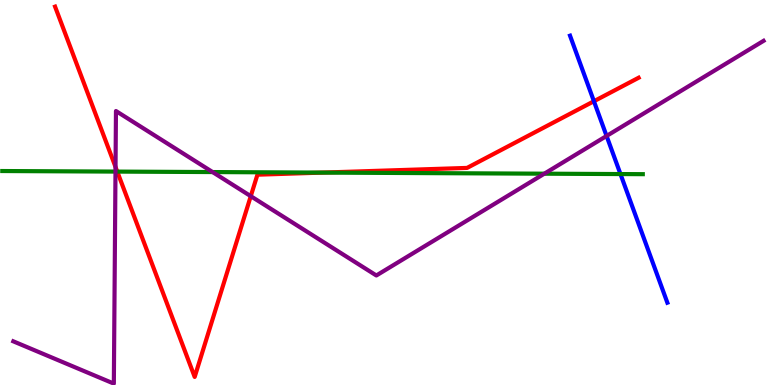[{'lines': ['blue', 'red'], 'intersections': [{'x': 7.66, 'y': 7.37}]}, {'lines': ['green', 'red'], 'intersections': [{'x': 1.51, 'y': 5.54}, {'x': 4.16, 'y': 5.52}]}, {'lines': ['purple', 'red'], 'intersections': [{'x': 1.49, 'y': 5.66}, {'x': 3.24, 'y': 4.9}]}, {'lines': ['blue', 'green'], 'intersections': [{'x': 8.01, 'y': 5.48}]}, {'lines': ['blue', 'purple'], 'intersections': [{'x': 7.83, 'y': 6.47}]}, {'lines': ['green', 'purple'], 'intersections': [{'x': 1.49, 'y': 5.54}, {'x': 2.74, 'y': 5.53}, {'x': 7.02, 'y': 5.49}]}]